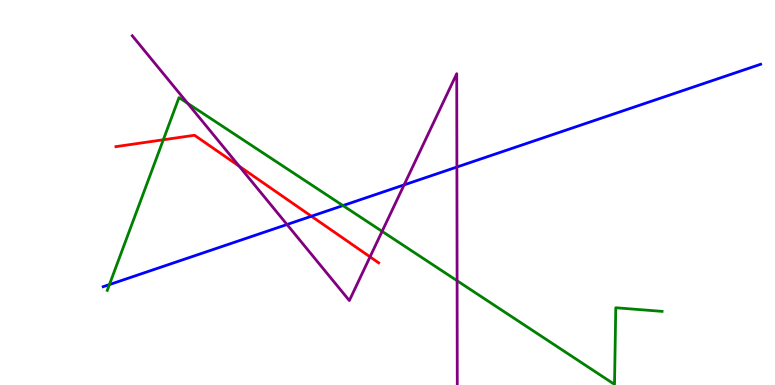[{'lines': ['blue', 'red'], 'intersections': [{'x': 4.02, 'y': 4.38}]}, {'lines': ['green', 'red'], 'intersections': [{'x': 2.11, 'y': 6.37}]}, {'lines': ['purple', 'red'], 'intersections': [{'x': 3.09, 'y': 5.68}, {'x': 4.77, 'y': 3.33}]}, {'lines': ['blue', 'green'], 'intersections': [{'x': 1.41, 'y': 2.61}, {'x': 4.43, 'y': 4.66}]}, {'lines': ['blue', 'purple'], 'intersections': [{'x': 3.7, 'y': 4.17}, {'x': 5.21, 'y': 5.2}, {'x': 5.9, 'y': 5.66}]}, {'lines': ['green', 'purple'], 'intersections': [{'x': 2.42, 'y': 7.32}, {'x': 4.93, 'y': 3.99}, {'x': 5.9, 'y': 2.71}]}]